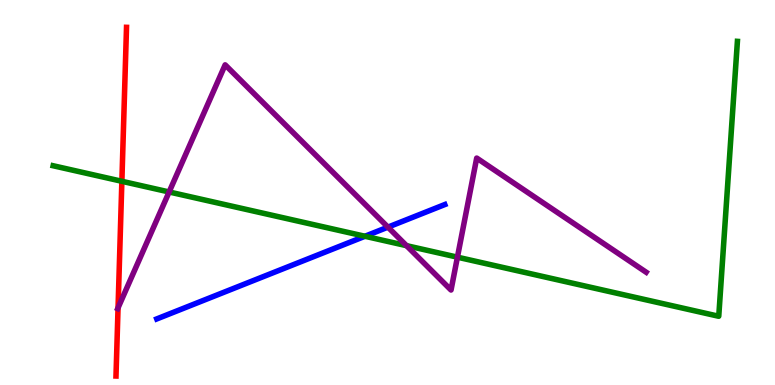[{'lines': ['blue', 'red'], 'intersections': []}, {'lines': ['green', 'red'], 'intersections': [{'x': 1.57, 'y': 5.29}]}, {'lines': ['purple', 'red'], 'intersections': [{'x': 1.52, 'y': 2.0}]}, {'lines': ['blue', 'green'], 'intersections': [{'x': 4.71, 'y': 3.86}]}, {'lines': ['blue', 'purple'], 'intersections': [{'x': 5.01, 'y': 4.1}]}, {'lines': ['green', 'purple'], 'intersections': [{'x': 2.18, 'y': 5.01}, {'x': 5.25, 'y': 3.62}, {'x': 5.9, 'y': 3.32}]}]